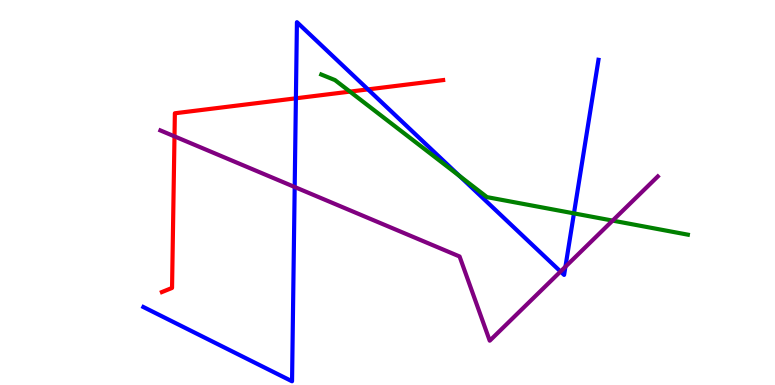[{'lines': ['blue', 'red'], 'intersections': [{'x': 3.82, 'y': 7.45}, {'x': 4.75, 'y': 7.68}]}, {'lines': ['green', 'red'], 'intersections': [{'x': 4.52, 'y': 7.62}]}, {'lines': ['purple', 'red'], 'intersections': [{'x': 2.25, 'y': 6.46}]}, {'lines': ['blue', 'green'], 'intersections': [{'x': 5.93, 'y': 5.43}, {'x': 7.41, 'y': 4.46}]}, {'lines': ['blue', 'purple'], 'intersections': [{'x': 3.8, 'y': 5.14}, {'x': 7.23, 'y': 2.95}, {'x': 7.3, 'y': 3.07}]}, {'lines': ['green', 'purple'], 'intersections': [{'x': 7.9, 'y': 4.27}]}]